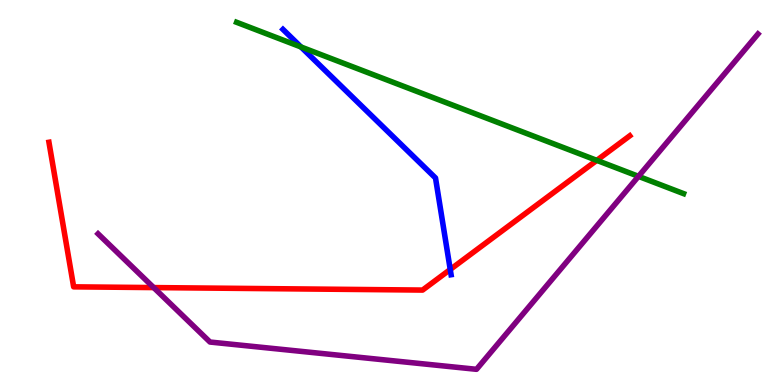[{'lines': ['blue', 'red'], 'intersections': [{'x': 5.81, 'y': 3.0}]}, {'lines': ['green', 'red'], 'intersections': [{'x': 7.7, 'y': 5.83}]}, {'lines': ['purple', 'red'], 'intersections': [{'x': 1.98, 'y': 2.53}]}, {'lines': ['blue', 'green'], 'intersections': [{'x': 3.88, 'y': 8.78}]}, {'lines': ['blue', 'purple'], 'intersections': []}, {'lines': ['green', 'purple'], 'intersections': [{'x': 8.24, 'y': 5.42}]}]